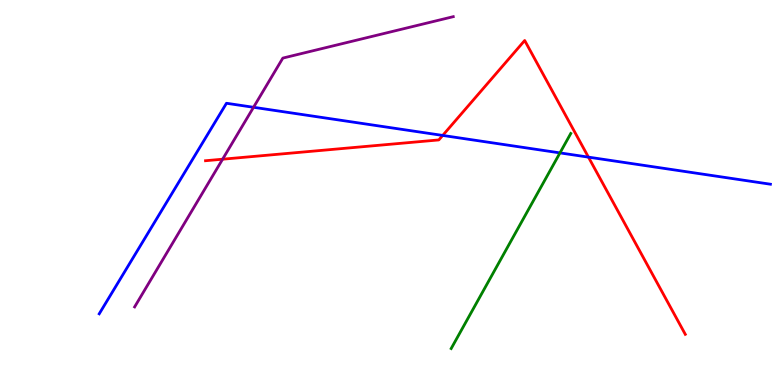[{'lines': ['blue', 'red'], 'intersections': [{'x': 5.71, 'y': 6.48}, {'x': 7.59, 'y': 5.92}]}, {'lines': ['green', 'red'], 'intersections': []}, {'lines': ['purple', 'red'], 'intersections': [{'x': 2.87, 'y': 5.86}]}, {'lines': ['blue', 'green'], 'intersections': [{'x': 7.23, 'y': 6.03}]}, {'lines': ['blue', 'purple'], 'intersections': [{'x': 3.27, 'y': 7.21}]}, {'lines': ['green', 'purple'], 'intersections': []}]